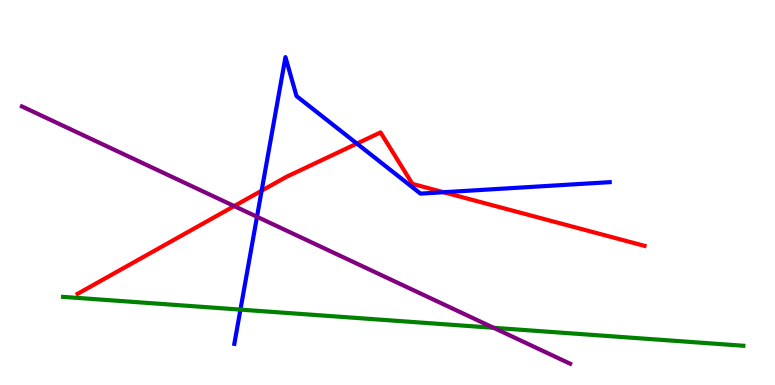[{'lines': ['blue', 'red'], 'intersections': [{'x': 3.38, 'y': 5.05}, {'x': 4.61, 'y': 6.27}, {'x': 5.72, 'y': 5.01}]}, {'lines': ['green', 'red'], 'intersections': []}, {'lines': ['purple', 'red'], 'intersections': [{'x': 3.02, 'y': 4.65}]}, {'lines': ['blue', 'green'], 'intersections': [{'x': 3.1, 'y': 1.96}]}, {'lines': ['blue', 'purple'], 'intersections': [{'x': 3.32, 'y': 4.37}]}, {'lines': ['green', 'purple'], 'intersections': [{'x': 6.37, 'y': 1.49}]}]